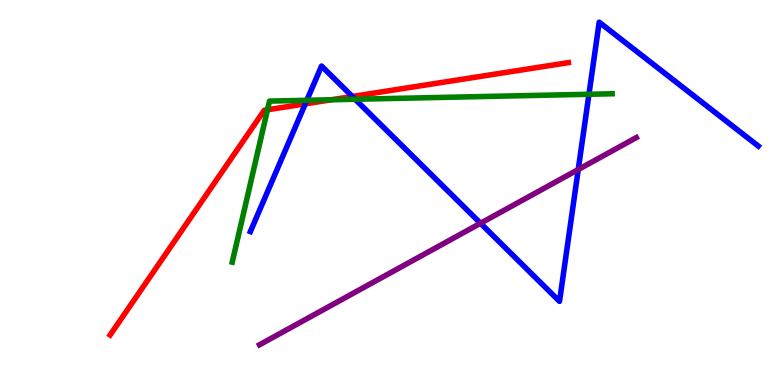[{'lines': ['blue', 'red'], 'intersections': [{'x': 3.94, 'y': 7.3}, {'x': 4.55, 'y': 7.49}]}, {'lines': ['green', 'red'], 'intersections': [{'x': 3.45, 'y': 7.15}, {'x': 4.28, 'y': 7.41}]}, {'lines': ['purple', 'red'], 'intersections': []}, {'lines': ['blue', 'green'], 'intersections': [{'x': 3.96, 'y': 7.39}, {'x': 4.58, 'y': 7.42}, {'x': 7.6, 'y': 7.55}]}, {'lines': ['blue', 'purple'], 'intersections': [{'x': 6.2, 'y': 4.2}, {'x': 7.46, 'y': 5.6}]}, {'lines': ['green', 'purple'], 'intersections': []}]